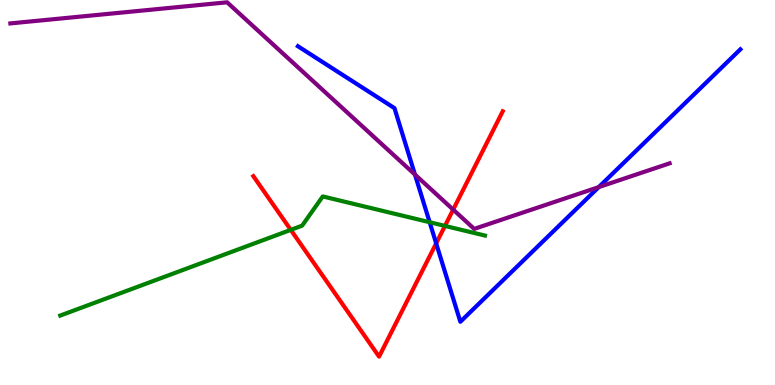[{'lines': ['blue', 'red'], 'intersections': [{'x': 5.63, 'y': 3.68}]}, {'lines': ['green', 'red'], 'intersections': [{'x': 3.75, 'y': 4.03}, {'x': 5.74, 'y': 4.13}]}, {'lines': ['purple', 'red'], 'intersections': [{'x': 5.85, 'y': 4.56}]}, {'lines': ['blue', 'green'], 'intersections': [{'x': 5.54, 'y': 4.23}]}, {'lines': ['blue', 'purple'], 'intersections': [{'x': 5.35, 'y': 5.47}, {'x': 7.73, 'y': 5.14}]}, {'lines': ['green', 'purple'], 'intersections': []}]